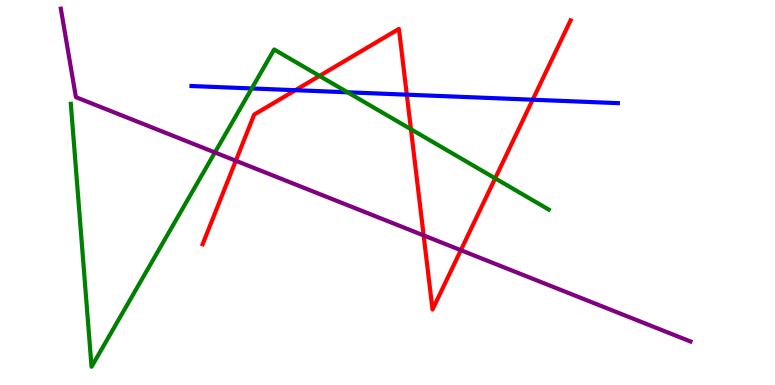[{'lines': ['blue', 'red'], 'intersections': [{'x': 3.81, 'y': 7.66}, {'x': 5.25, 'y': 7.54}, {'x': 6.87, 'y': 7.41}]}, {'lines': ['green', 'red'], 'intersections': [{'x': 4.12, 'y': 8.03}, {'x': 5.3, 'y': 6.64}, {'x': 6.39, 'y': 5.37}]}, {'lines': ['purple', 'red'], 'intersections': [{'x': 3.04, 'y': 5.82}, {'x': 5.47, 'y': 3.89}, {'x': 5.95, 'y': 3.5}]}, {'lines': ['blue', 'green'], 'intersections': [{'x': 3.25, 'y': 7.7}, {'x': 4.49, 'y': 7.6}]}, {'lines': ['blue', 'purple'], 'intersections': []}, {'lines': ['green', 'purple'], 'intersections': [{'x': 2.77, 'y': 6.04}]}]